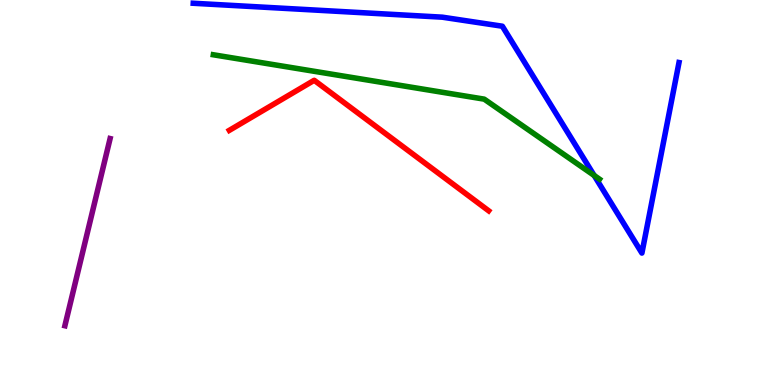[{'lines': ['blue', 'red'], 'intersections': []}, {'lines': ['green', 'red'], 'intersections': []}, {'lines': ['purple', 'red'], 'intersections': []}, {'lines': ['blue', 'green'], 'intersections': [{'x': 7.67, 'y': 5.44}]}, {'lines': ['blue', 'purple'], 'intersections': []}, {'lines': ['green', 'purple'], 'intersections': []}]